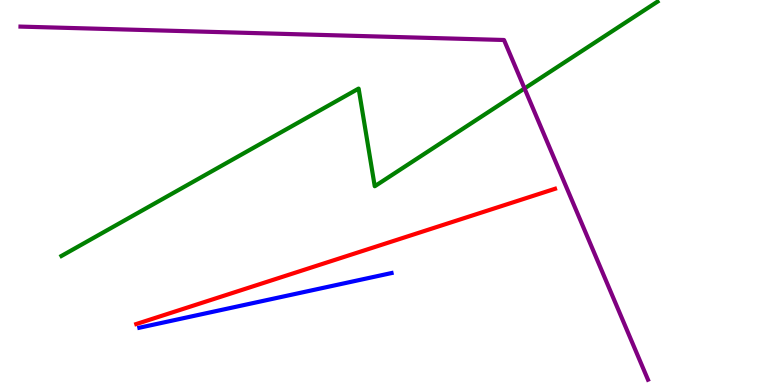[{'lines': ['blue', 'red'], 'intersections': []}, {'lines': ['green', 'red'], 'intersections': []}, {'lines': ['purple', 'red'], 'intersections': []}, {'lines': ['blue', 'green'], 'intersections': []}, {'lines': ['blue', 'purple'], 'intersections': []}, {'lines': ['green', 'purple'], 'intersections': [{'x': 6.77, 'y': 7.7}]}]